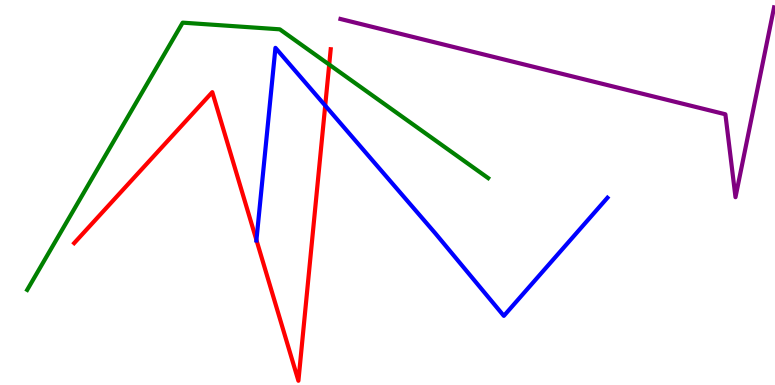[{'lines': ['blue', 'red'], 'intersections': [{'x': 3.31, 'y': 3.76}, {'x': 4.2, 'y': 7.26}]}, {'lines': ['green', 'red'], 'intersections': [{'x': 4.25, 'y': 8.32}]}, {'lines': ['purple', 'red'], 'intersections': []}, {'lines': ['blue', 'green'], 'intersections': []}, {'lines': ['blue', 'purple'], 'intersections': []}, {'lines': ['green', 'purple'], 'intersections': []}]